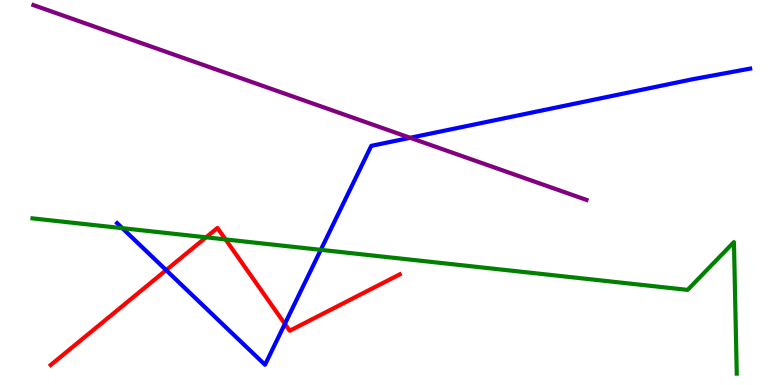[{'lines': ['blue', 'red'], 'intersections': [{'x': 2.14, 'y': 2.98}, {'x': 3.68, 'y': 1.59}]}, {'lines': ['green', 'red'], 'intersections': [{'x': 2.66, 'y': 3.84}, {'x': 2.91, 'y': 3.78}]}, {'lines': ['purple', 'red'], 'intersections': []}, {'lines': ['blue', 'green'], 'intersections': [{'x': 1.58, 'y': 4.07}, {'x': 4.14, 'y': 3.51}]}, {'lines': ['blue', 'purple'], 'intersections': [{'x': 5.29, 'y': 6.42}]}, {'lines': ['green', 'purple'], 'intersections': []}]